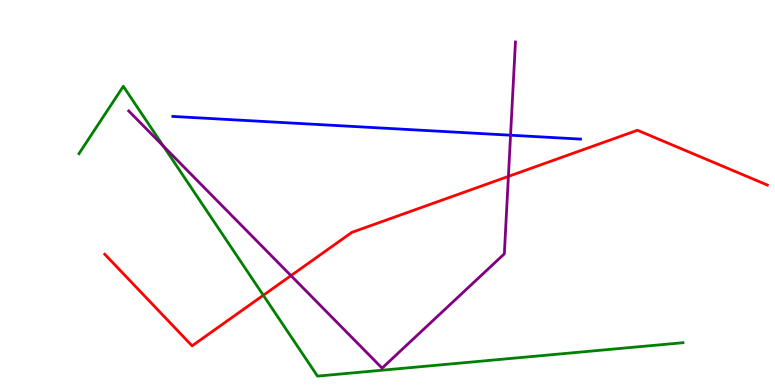[{'lines': ['blue', 'red'], 'intersections': []}, {'lines': ['green', 'red'], 'intersections': [{'x': 3.4, 'y': 2.33}]}, {'lines': ['purple', 'red'], 'intersections': [{'x': 3.75, 'y': 2.84}, {'x': 6.56, 'y': 5.42}]}, {'lines': ['blue', 'green'], 'intersections': []}, {'lines': ['blue', 'purple'], 'intersections': [{'x': 6.59, 'y': 6.49}]}, {'lines': ['green', 'purple'], 'intersections': [{'x': 2.11, 'y': 6.2}]}]